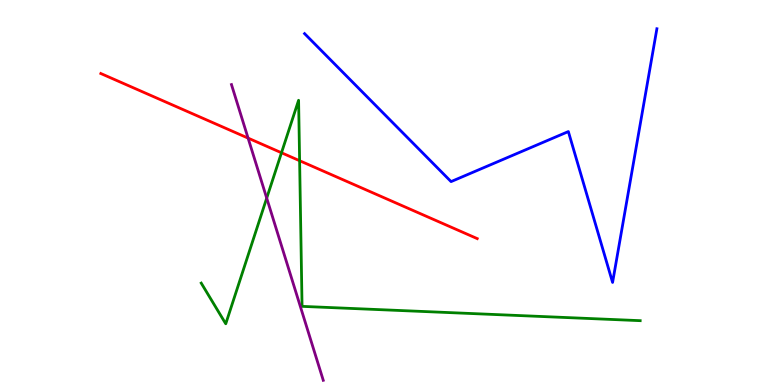[{'lines': ['blue', 'red'], 'intersections': []}, {'lines': ['green', 'red'], 'intersections': [{'x': 3.63, 'y': 6.03}, {'x': 3.87, 'y': 5.83}]}, {'lines': ['purple', 'red'], 'intersections': [{'x': 3.2, 'y': 6.41}]}, {'lines': ['blue', 'green'], 'intersections': []}, {'lines': ['blue', 'purple'], 'intersections': []}, {'lines': ['green', 'purple'], 'intersections': [{'x': 3.44, 'y': 4.85}]}]